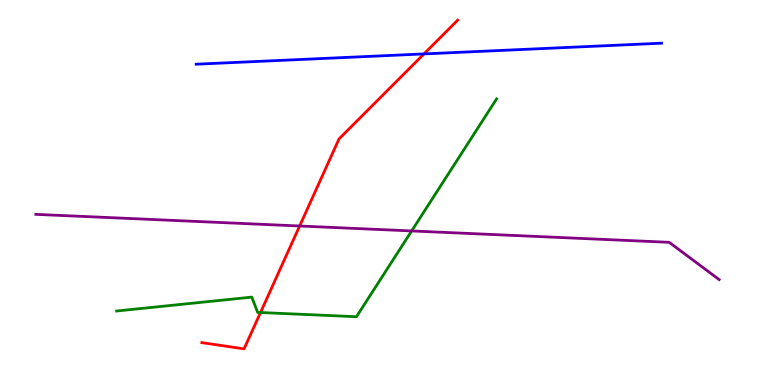[{'lines': ['blue', 'red'], 'intersections': [{'x': 5.47, 'y': 8.6}]}, {'lines': ['green', 'red'], 'intersections': [{'x': 3.36, 'y': 1.88}]}, {'lines': ['purple', 'red'], 'intersections': [{'x': 3.87, 'y': 4.13}]}, {'lines': ['blue', 'green'], 'intersections': []}, {'lines': ['blue', 'purple'], 'intersections': []}, {'lines': ['green', 'purple'], 'intersections': [{'x': 5.31, 'y': 4.0}]}]